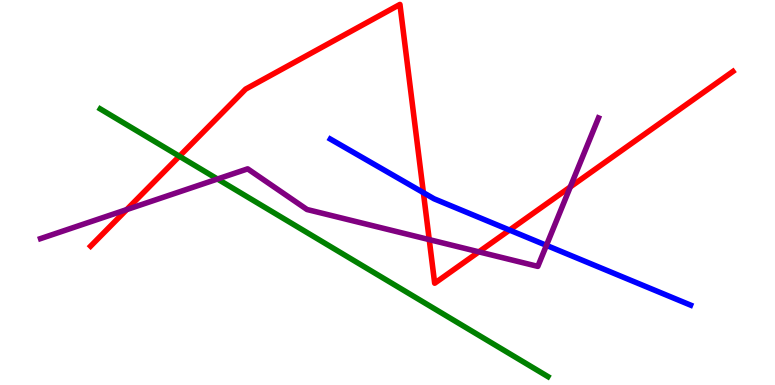[{'lines': ['blue', 'red'], 'intersections': [{'x': 5.46, 'y': 5.0}, {'x': 6.57, 'y': 4.02}]}, {'lines': ['green', 'red'], 'intersections': [{'x': 2.31, 'y': 5.94}]}, {'lines': ['purple', 'red'], 'intersections': [{'x': 1.63, 'y': 4.56}, {'x': 5.54, 'y': 3.78}, {'x': 6.18, 'y': 3.46}, {'x': 7.36, 'y': 5.14}]}, {'lines': ['blue', 'green'], 'intersections': []}, {'lines': ['blue', 'purple'], 'intersections': [{'x': 7.05, 'y': 3.63}]}, {'lines': ['green', 'purple'], 'intersections': [{'x': 2.81, 'y': 5.35}]}]